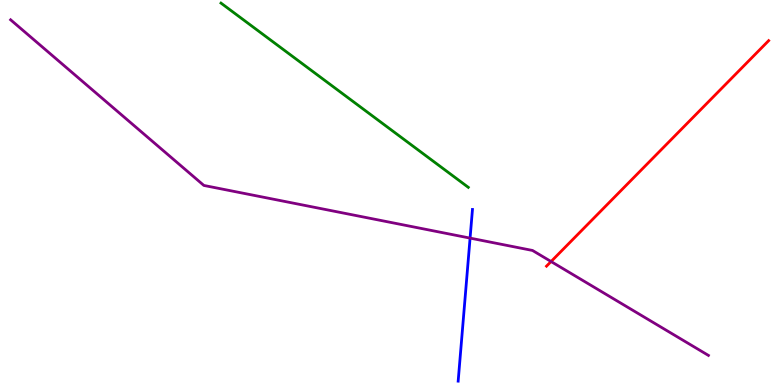[{'lines': ['blue', 'red'], 'intersections': []}, {'lines': ['green', 'red'], 'intersections': []}, {'lines': ['purple', 'red'], 'intersections': [{'x': 7.11, 'y': 3.21}]}, {'lines': ['blue', 'green'], 'intersections': []}, {'lines': ['blue', 'purple'], 'intersections': [{'x': 6.07, 'y': 3.82}]}, {'lines': ['green', 'purple'], 'intersections': []}]